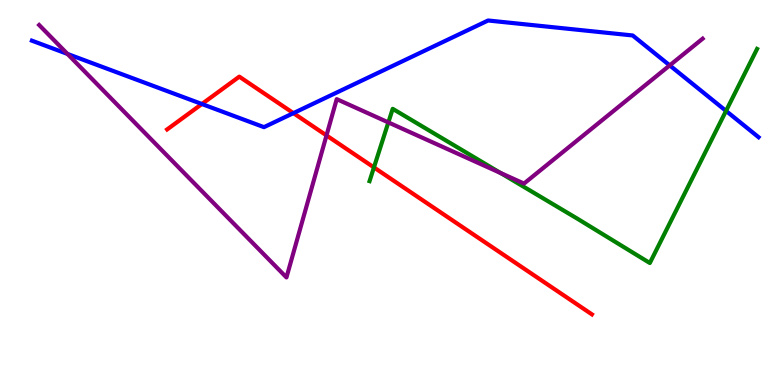[{'lines': ['blue', 'red'], 'intersections': [{'x': 2.6, 'y': 7.3}, {'x': 3.79, 'y': 7.06}]}, {'lines': ['green', 'red'], 'intersections': [{'x': 4.83, 'y': 5.65}]}, {'lines': ['purple', 'red'], 'intersections': [{'x': 4.21, 'y': 6.48}]}, {'lines': ['blue', 'green'], 'intersections': [{'x': 9.37, 'y': 7.12}]}, {'lines': ['blue', 'purple'], 'intersections': [{'x': 0.87, 'y': 8.6}, {'x': 8.64, 'y': 8.3}]}, {'lines': ['green', 'purple'], 'intersections': [{'x': 5.01, 'y': 6.82}, {'x': 6.46, 'y': 5.51}]}]